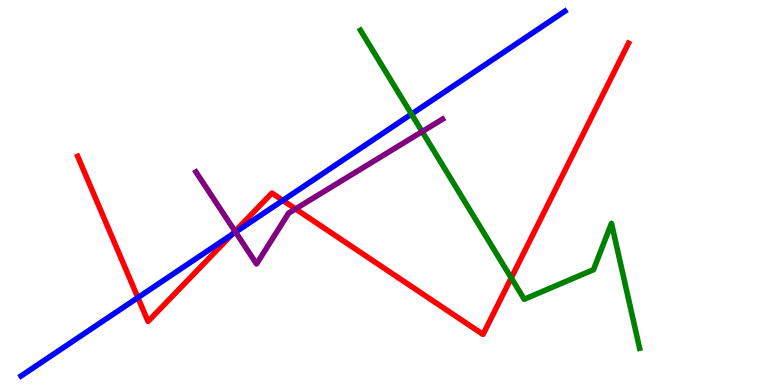[{'lines': ['blue', 'red'], 'intersections': [{'x': 1.78, 'y': 2.27}, {'x': 2.99, 'y': 3.91}, {'x': 3.65, 'y': 4.79}]}, {'lines': ['green', 'red'], 'intersections': [{'x': 6.6, 'y': 2.78}]}, {'lines': ['purple', 'red'], 'intersections': [{'x': 3.03, 'y': 3.99}, {'x': 3.81, 'y': 4.57}]}, {'lines': ['blue', 'green'], 'intersections': [{'x': 5.31, 'y': 7.04}]}, {'lines': ['blue', 'purple'], 'intersections': [{'x': 3.04, 'y': 3.97}]}, {'lines': ['green', 'purple'], 'intersections': [{'x': 5.45, 'y': 6.58}]}]